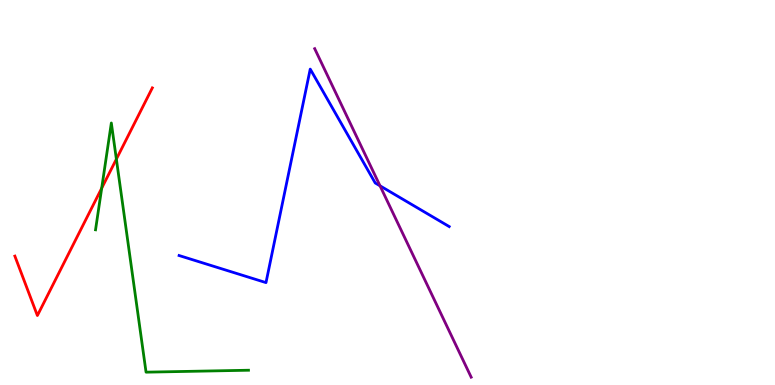[{'lines': ['blue', 'red'], 'intersections': []}, {'lines': ['green', 'red'], 'intersections': [{'x': 1.31, 'y': 5.11}, {'x': 1.5, 'y': 5.87}]}, {'lines': ['purple', 'red'], 'intersections': []}, {'lines': ['blue', 'green'], 'intersections': []}, {'lines': ['blue', 'purple'], 'intersections': [{'x': 4.9, 'y': 5.17}]}, {'lines': ['green', 'purple'], 'intersections': []}]